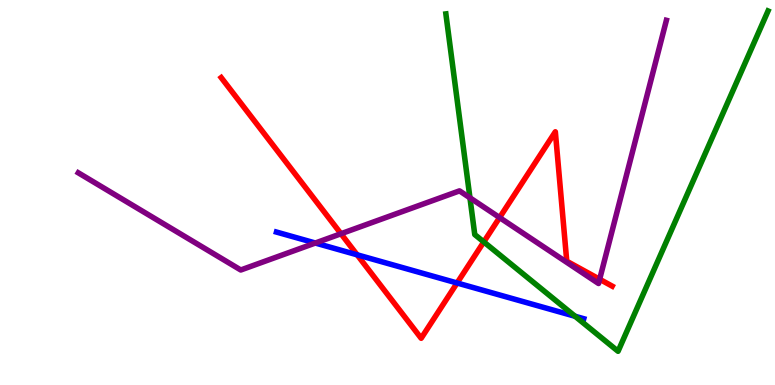[{'lines': ['blue', 'red'], 'intersections': [{'x': 4.61, 'y': 3.38}, {'x': 5.9, 'y': 2.65}]}, {'lines': ['green', 'red'], 'intersections': [{'x': 6.24, 'y': 3.72}]}, {'lines': ['purple', 'red'], 'intersections': [{'x': 4.4, 'y': 3.93}, {'x': 6.45, 'y': 4.35}, {'x': 7.74, 'y': 2.75}]}, {'lines': ['blue', 'green'], 'intersections': [{'x': 7.42, 'y': 1.79}]}, {'lines': ['blue', 'purple'], 'intersections': [{'x': 4.07, 'y': 3.69}]}, {'lines': ['green', 'purple'], 'intersections': [{'x': 6.06, 'y': 4.86}]}]